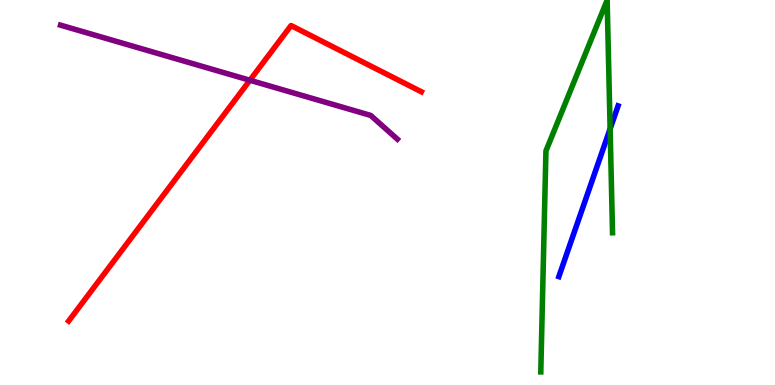[{'lines': ['blue', 'red'], 'intersections': []}, {'lines': ['green', 'red'], 'intersections': []}, {'lines': ['purple', 'red'], 'intersections': [{'x': 3.22, 'y': 7.92}]}, {'lines': ['blue', 'green'], 'intersections': [{'x': 7.87, 'y': 6.65}]}, {'lines': ['blue', 'purple'], 'intersections': []}, {'lines': ['green', 'purple'], 'intersections': []}]